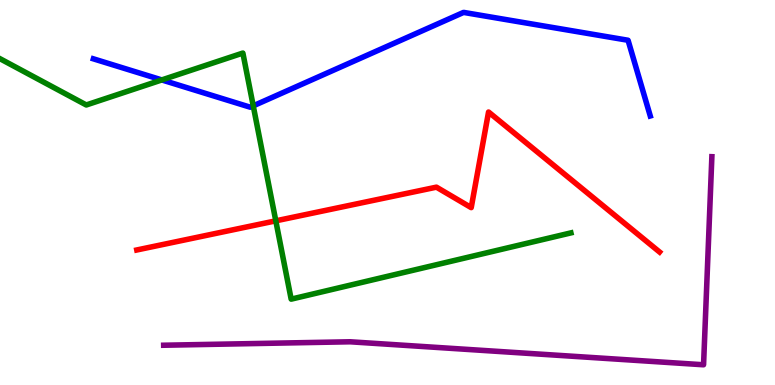[{'lines': ['blue', 'red'], 'intersections': []}, {'lines': ['green', 'red'], 'intersections': [{'x': 3.56, 'y': 4.26}]}, {'lines': ['purple', 'red'], 'intersections': []}, {'lines': ['blue', 'green'], 'intersections': [{'x': 2.09, 'y': 7.92}, {'x': 3.27, 'y': 7.25}]}, {'lines': ['blue', 'purple'], 'intersections': []}, {'lines': ['green', 'purple'], 'intersections': []}]